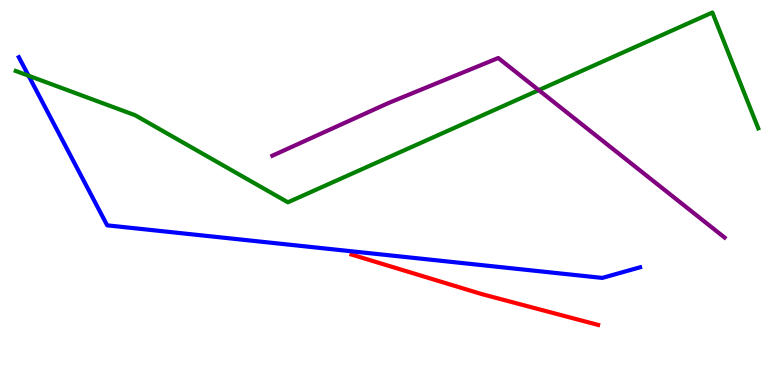[{'lines': ['blue', 'red'], 'intersections': []}, {'lines': ['green', 'red'], 'intersections': []}, {'lines': ['purple', 'red'], 'intersections': []}, {'lines': ['blue', 'green'], 'intersections': [{'x': 0.368, 'y': 8.03}]}, {'lines': ['blue', 'purple'], 'intersections': []}, {'lines': ['green', 'purple'], 'intersections': [{'x': 6.95, 'y': 7.66}]}]